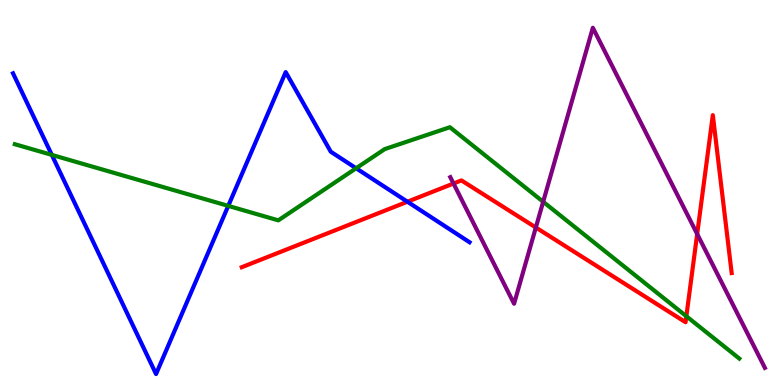[{'lines': ['blue', 'red'], 'intersections': [{'x': 5.26, 'y': 4.76}]}, {'lines': ['green', 'red'], 'intersections': [{'x': 8.86, 'y': 1.79}]}, {'lines': ['purple', 'red'], 'intersections': [{'x': 5.85, 'y': 5.23}, {'x': 6.91, 'y': 4.09}, {'x': 9.0, 'y': 3.92}]}, {'lines': ['blue', 'green'], 'intersections': [{'x': 0.669, 'y': 5.98}, {'x': 2.95, 'y': 4.65}, {'x': 4.6, 'y': 5.63}]}, {'lines': ['blue', 'purple'], 'intersections': []}, {'lines': ['green', 'purple'], 'intersections': [{'x': 7.01, 'y': 4.76}]}]